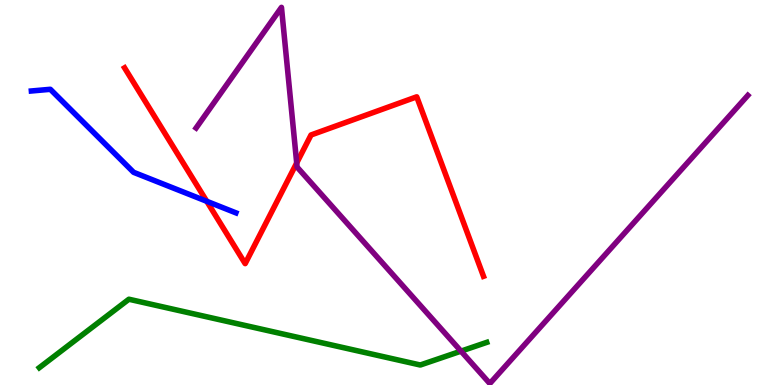[{'lines': ['blue', 'red'], 'intersections': [{'x': 2.67, 'y': 4.77}]}, {'lines': ['green', 'red'], 'intersections': []}, {'lines': ['purple', 'red'], 'intersections': [{'x': 3.83, 'y': 5.77}]}, {'lines': ['blue', 'green'], 'intersections': []}, {'lines': ['blue', 'purple'], 'intersections': []}, {'lines': ['green', 'purple'], 'intersections': [{'x': 5.95, 'y': 0.879}]}]